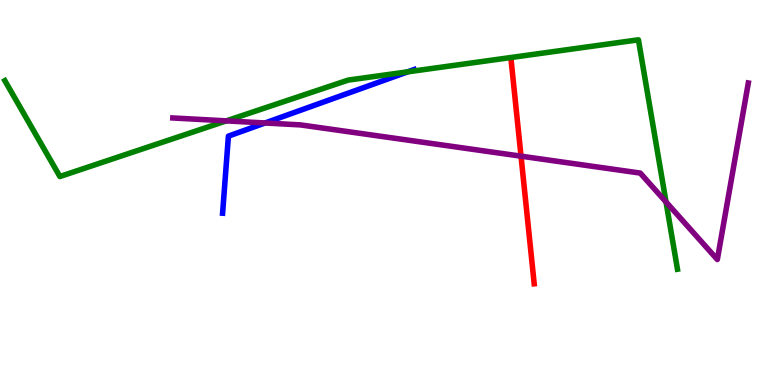[{'lines': ['blue', 'red'], 'intersections': []}, {'lines': ['green', 'red'], 'intersections': []}, {'lines': ['purple', 'red'], 'intersections': [{'x': 6.72, 'y': 5.94}]}, {'lines': ['blue', 'green'], 'intersections': [{'x': 5.26, 'y': 8.13}]}, {'lines': ['blue', 'purple'], 'intersections': [{'x': 3.42, 'y': 6.81}]}, {'lines': ['green', 'purple'], 'intersections': [{'x': 2.92, 'y': 6.86}, {'x': 8.59, 'y': 4.75}]}]